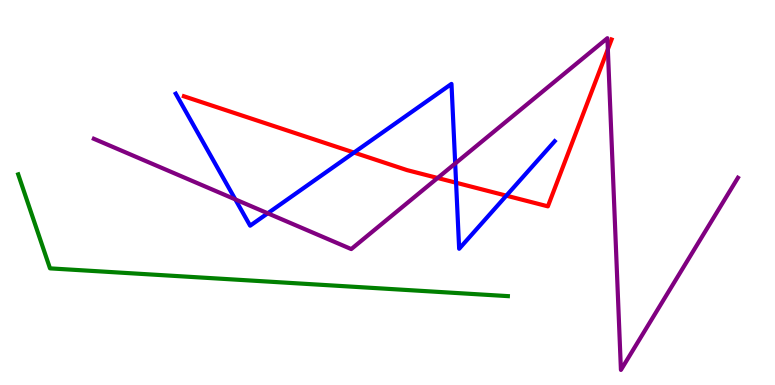[{'lines': ['blue', 'red'], 'intersections': [{'x': 4.57, 'y': 6.04}, {'x': 5.88, 'y': 5.25}, {'x': 6.53, 'y': 4.92}]}, {'lines': ['green', 'red'], 'intersections': []}, {'lines': ['purple', 'red'], 'intersections': [{'x': 5.65, 'y': 5.38}, {'x': 7.84, 'y': 8.72}]}, {'lines': ['blue', 'green'], 'intersections': []}, {'lines': ['blue', 'purple'], 'intersections': [{'x': 3.04, 'y': 4.82}, {'x': 3.45, 'y': 4.46}, {'x': 5.87, 'y': 5.75}]}, {'lines': ['green', 'purple'], 'intersections': []}]